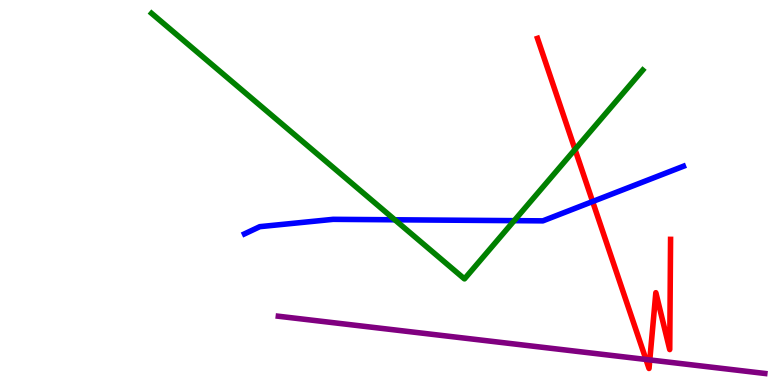[{'lines': ['blue', 'red'], 'intersections': [{'x': 7.65, 'y': 4.77}]}, {'lines': ['green', 'red'], 'intersections': [{'x': 7.42, 'y': 6.12}]}, {'lines': ['purple', 'red'], 'intersections': [{'x': 8.34, 'y': 0.663}, {'x': 8.38, 'y': 0.651}]}, {'lines': ['blue', 'green'], 'intersections': [{'x': 5.09, 'y': 4.29}, {'x': 6.63, 'y': 4.27}]}, {'lines': ['blue', 'purple'], 'intersections': []}, {'lines': ['green', 'purple'], 'intersections': []}]